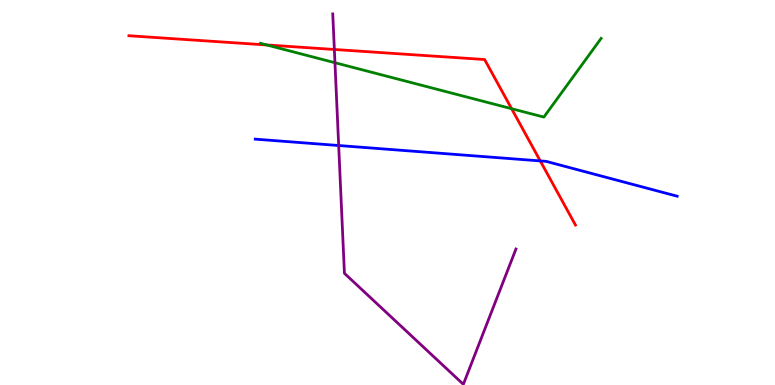[{'lines': ['blue', 'red'], 'intersections': [{'x': 6.97, 'y': 5.82}]}, {'lines': ['green', 'red'], 'intersections': [{'x': 3.44, 'y': 8.83}, {'x': 6.6, 'y': 7.18}]}, {'lines': ['purple', 'red'], 'intersections': [{'x': 4.31, 'y': 8.71}]}, {'lines': ['blue', 'green'], 'intersections': []}, {'lines': ['blue', 'purple'], 'intersections': [{'x': 4.37, 'y': 6.22}]}, {'lines': ['green', 'purple'], 'intersections': [{'x': 4.32, 'y': 8.37}]}]